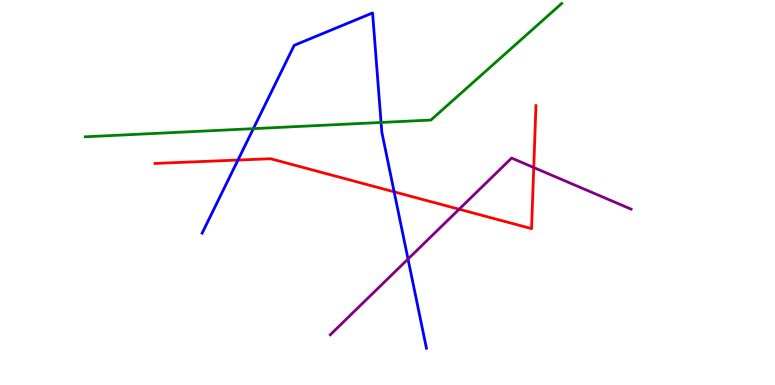[{'lines': ['blue', 'red'], 'intersections': [{'x': 3.07, 'y': 5.84}, {'x': 5.09, 'y': 5.02}]}, {'lines': ['green', 'red'], 'intersections': []}, {'lines': ['purple', 'red'], 'intersections': [{'x': 5.92, 'y': 4.57}, {'x': 6.89, 'y': 5.65}]}, {'lines': ['blue', 'green'], 'intersections': [{'x': 3.27, 'y': 6.66}, {'x': 4.92, 'y': 6.82}]}, {'lines': ['blue', 'purple'], 'intersections': [{'x': 5.26, 'y': 3.27}]}, {'lines': ['green', 'purple'], 'intersections': []}]